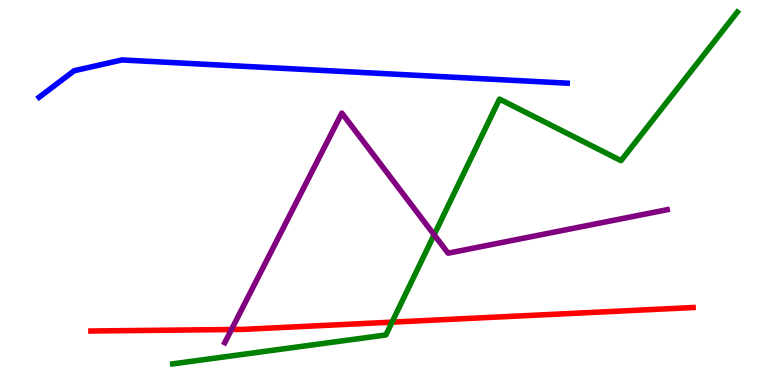[{'lines': ['blue', 'red'], 'intersections': []}, {'lines': ['green', 'red'], 'intersections': [{'x': 5.06, 'y': 1.63}]}, {'lines': ['purple', 'red'], 'intersections': [{'x': 2.99, 'y': 1.44}]}, {'lines': ['blue', 'green'], 'intersections': []}, {'lines': ['blue', 'purple'], 'intersections': []}, {'lines': ['green', 'purple'], 'intersections': [{'x': 5.6, 'y': 3.9}]}]